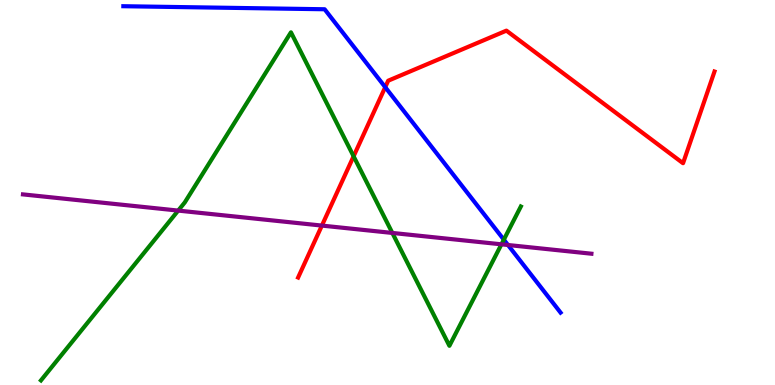[{'lines': ['blue', 'red'], 'intersections': [{'x': 4.97, 'y': 7.74}]}, {'lines': ['green', 'red'], 'intersections': [{'x': 4.56, 'y': 5.94}]}, {'lines': ['purple', 'red'], 'intersections': [{'x': 4.15, 'y': 4.14}]}, {'lines': ['blue', 'green'], 'intersections': [{'x': 6.5, 'y': 3.77}]}, {'lines': ['blue', 'purple'], 'intersections': [{'x': 6.55, 'y': 3.64}]}, {'lines': ['green', 'purple'], 'intersections': [{'x': 2.3, 'y': 4.53}, {'x': 5.06, 'y': 3.95}, {'x': 6.47, 'y': 3.65}]}]